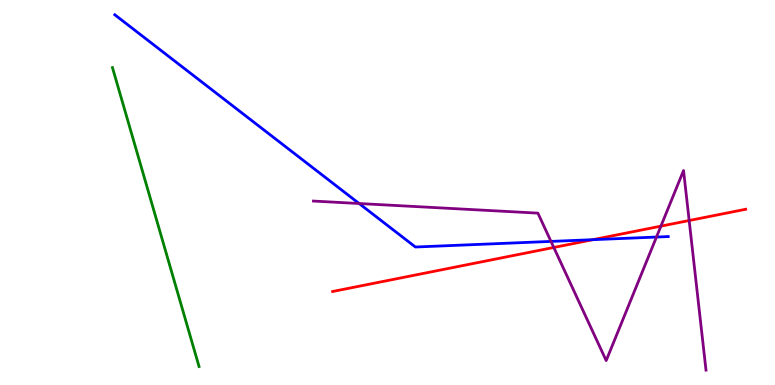[{'lines': ['blue', 'red'], 'intersections': [{'x': 7.65, 'y': 3.77}]}, {'lines': ['green', 'red'], 'intersections': []}, {'lines': ['purple', 'red'], 'intersections': [{'x': 7.15, 'y': 3.57}, {'x': 8.53, 'y': 4.13}, {'x': 8.89, 'y': 4.27}]}, {'lines': ['blue', 'green'], 'intersections': []}, {'lines': ['blue', 'purple'], 'intersections': [{'x': 4.63, 'y': 4.71}, {'x': 7.11, 'y': 3.73}, {'x': 8.47, 'y': 3.84}]}, {'lines': ['green', 'purple'], 'intersections': []}]